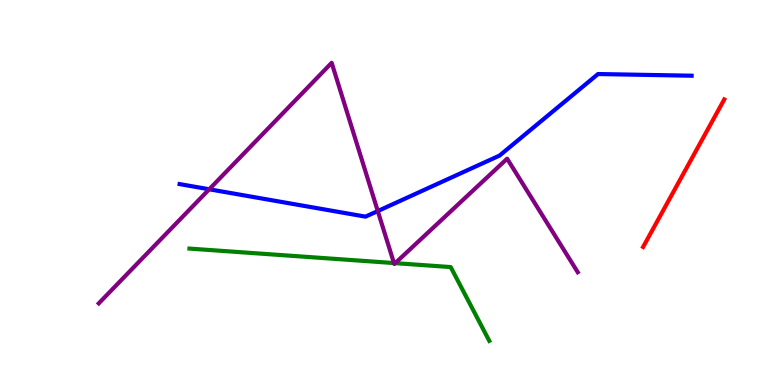[{'lines': ['blue', 'red'], 'intersections': []}, {'lines': ['green', 'red'], 'intersections': []}, {'lines': ['purple', 'red'], 'intersections': []}, {'lines': ['blue', 'green'], 'intersections': []}, {'lines': ['blue', 'purple'], 'intersections': [{'x': 2.7, 'y': 5.08}, {'x': 4.87, 'y': 4.52}]}, {'lines': ['green', 'purple'], 'intersections': [{'x': 5.08, 'y': 3.17}, {'x': 5.1, 'y': 3.17}]}]